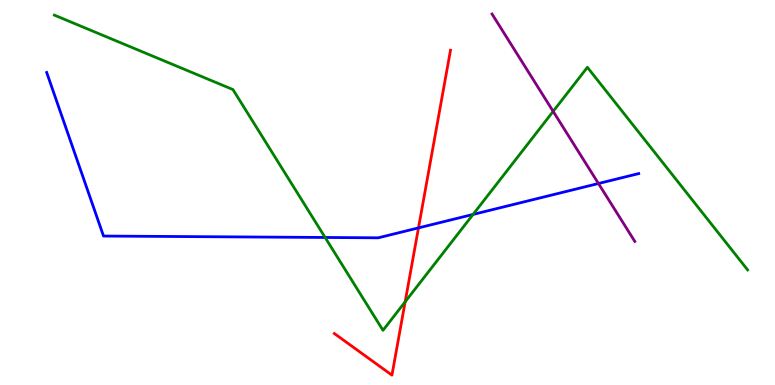[{'lines': ['blue', 'red'], 'intersections': [{'x': 5.4, 'y': 4.08}]}, {'lines': ['green', 'red'], 'intersections': [{'x': 5.23, 'y': 2.16}]}, {'lines': ['purple', 'red'], 'intersections': []}, {'lines': ['blue', 'green'], 'intersections': [{'x': 4.2, 'y': 3.83}, {'x': 6.1, 'y': 4.43}]}, {'lines': ['blue', 'purple'], 'intersections': [{'x': 7.72, 'y': 5.23}]}, {'lines': ['green', 'purple'], 'intersections': [{'x': 7.14, 'y': 7.11}]}]